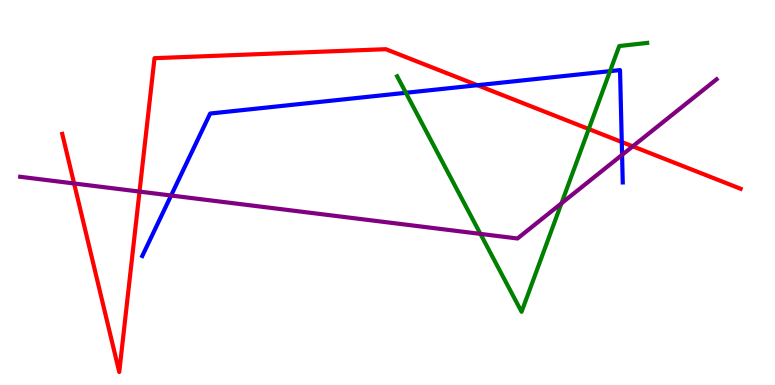[{'lines': ['blue', 'red'], 'intersections': [{'x': 6.16, 'y': 7.79}, {'x': 8.02, 'y': 6.31}]}, {'lines': ['green', 'red'], 'intersections': [{'x': 7.6, 'y': 6.65}]}, {'lines': ['purple', 'red'], 'intersections': [{'x': 0.956, 'y': 5.23}, {'x': 1.8, 'y': 5.02}, {'x': 8.16, 'y': 6.2}]}, {'lines': ['blue', 'green'], 'intersections': [{'x': 5.24, 'y': 7.59}, {'x': 7.87, 'y': 8.15}]}, {'lines': ['blue', 'purple'], 'intersections': [{'x': 2.21, 'y': 4.92}, {'x': 8.03, 'y': 5.98}]}, {'lines': ['green', 'purple'], 'intersections': [{'x': 6.2, 'y': 3.92}, {'x': 7.24, 'y': 4.72}]}]